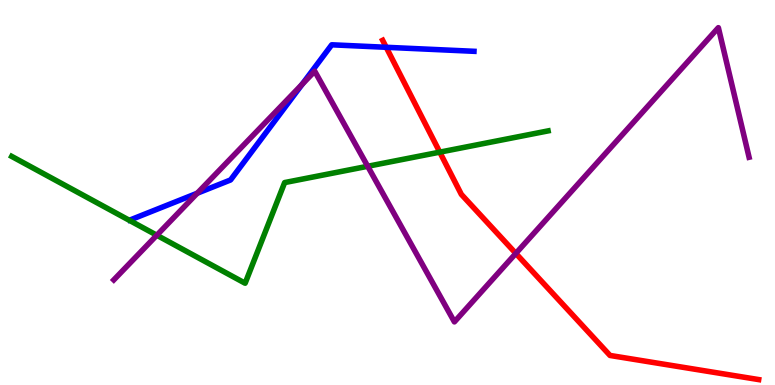[{'lines': ['blue', 'red'], 'intersections': [{'x': 4.98, 'y': 8.77}]}, {'lines': ['green', 'red'], 'intersections': [{'x': 5.67, 'y': 6.05}]}, {'lines': ['purple', 'red'], 'intersections': [{'x': 6.66, 'y': 3.42}]}, {'lines': ['blue', 'green'], 'intersections': []}, {'lines': ['blue', 'purple'], 'intersections': [{'x': 2.55, 'y': 4.98}, {'x': 3.9, 'y': 7.81}]}, {'lines': ['green', 'purple'], 'intersections': [{'x': 2.02, 'y': 3.89}, {'x': 4.74, 'y': 5.68}]}]